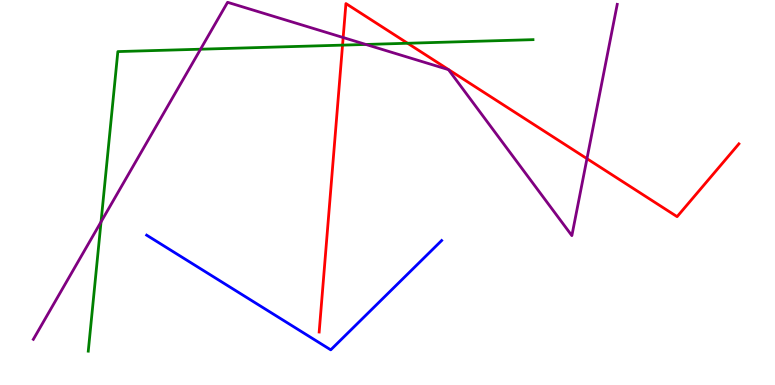[{'lines': ['blue', 'red'], 'intersections': []}, {'lines': ['green', 'red'], 'intersections': [{'x': 4.42, 'y': 8.83}, {'x': 5.26, 'y': 8.88}]}, {'lines': ['purple', 'red'], 'intersections': [{'x': 4.43, 'y': 9.03}, {'x': 7.57, 'y': 5.88}]}, {'lines': ['blue', 'green'], 'intersections': []}, {'lines': ['blue', 'purple'], 'intersections': []}, {'lines': ['green', 'purple'], 'intersections': [{'x': 1.3, 'y': 4.24}, {'x': 2.59, 'y': 8.72}, {'x': 4.72, 'y': 8.85}]}]